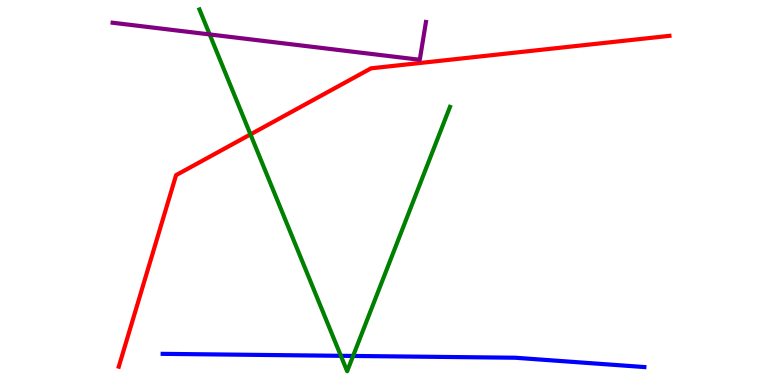[{'lines': ['blue', 'red'], 'intersections': []}, {'lines': ['green', 'red'], 'intersections': [{'x': 3.23, 'y': 6.51}]}, {'lines': ['purple', 'red'], 'intersections': []}, {'lines': ['blue', 'green'], 'intersections': [{'x': 4.4, 'y': 0.758}, {'x': 4.56, 'y': 0.755}]}, {'lines': ['blue', 'purple'], 'intersections': []}, {'lines': ['green', 'purple'], 'intersections': [{'x': 2.71, 'y': 9.11}]}]